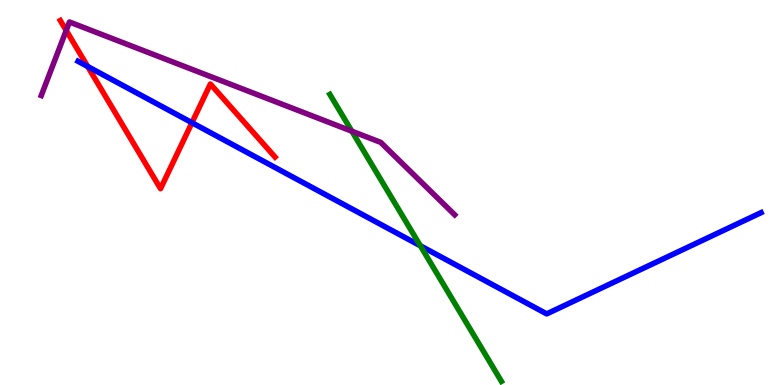[{'lines': ['blue', 'red'], 'intersections': [{'x': 1.13, 'y': 8.27}, {'x': 2.48, 'y': 6.81}]}, {'lines': ['green', 'red'], 'intersections': []}, {'lines': ['purple', 'red'], 'intersections': [{'x': 0.854, 'y': 9.21}]}, {'lines': ['blue', 'green'], 'intersections': [{'x': 5.42, 'y': 3.62}]}, {'lines': ['blue', 'purple'], 'intersections': []}, {'lines': ['green', 'purple'], 'intersections': [{'x': 4.54, 'y': 6.59}]}]